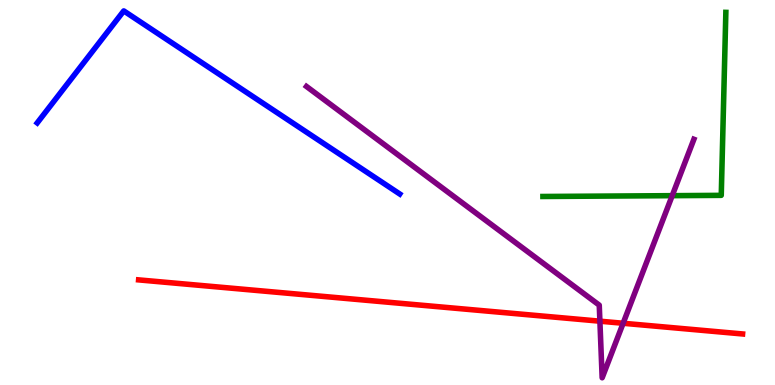[{'lines': ['blue', 'red'], 'intersections': []}, {'lines': ['green', 'red'], 'intersections': []}, {'lines': ['purple', 'red'], 'intersections': [{'x': 7.74, 'y': 1.66}, {'x': 8.04, 'y': 1.6}]}, {'lines': ['blue', 'green'], 'intersections': []}, {'lines': ['blue', 'purple'], 'intersections': []}, {'lines': ['green', 'purple'], 'intersections': [{'x': 8.67, 'y': 4.92}]}]